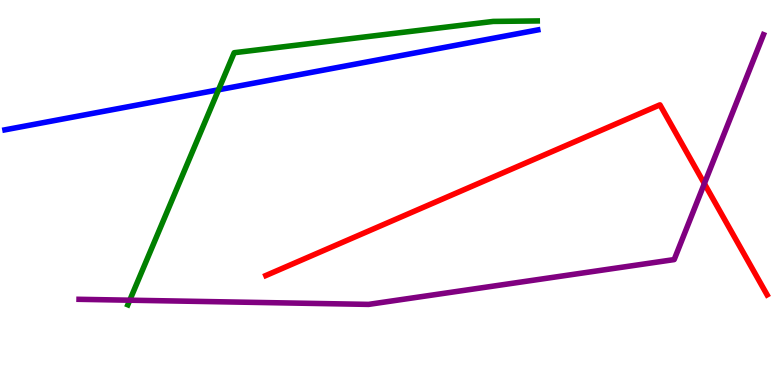[{'lines': ['blue', 'red'], 'intersections': []}, {'lines': ['green', 'red'], 'intersections': []}, {'lines': ['purple', 'red'], 'intersections': [{'x': 9.09, 'y': 5.23}]}, {'lines': ['blue', 'green'], 'intersections': [{'x': 2.82, 'y': 7.67}]}, {'lines': ['blue', 'purple'], 'intersections': []}, {'lines': ['green', 'purple'], 'intersections': [{'x': 1.67, 'y': 2.2}]}]